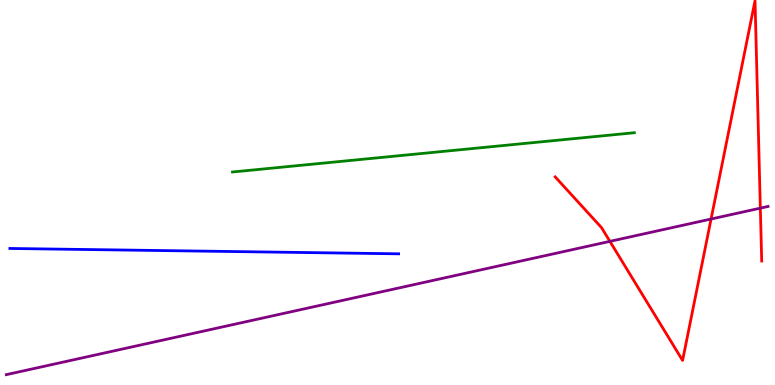[{'lines': ['blue', 'red'], 'intersections': []}, {'lines': ['green', 'red'], 'intersections': []}, {'lines': ['purple', 'red'], 'intersections': [{'x': 7.87, 'y': 3.73}, {'x': 9.18, 'y': 4.31}, {'x': 9.81, 'y': 4.59}]}, {'lines': ['blue', 'green'], 'intersections': []}, {'lines': ['blue', 'purple'], 'intersections': []}, {'lines': ['green', 'purple'], 'intersections': []}]